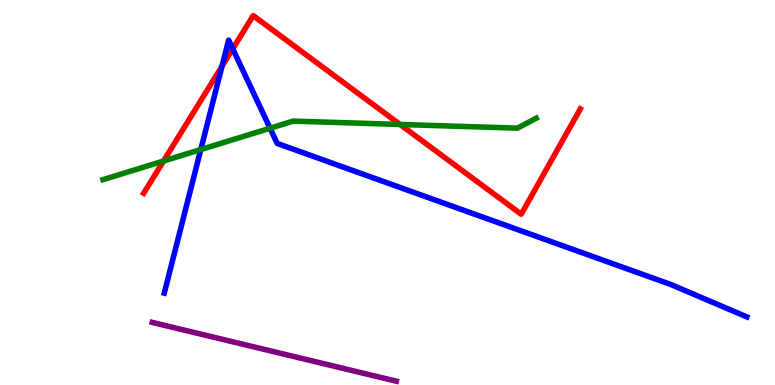[{'lines': ['blue', 'red'], 'intersections': [{'x': 2.86, 'y': 8.28}, {'x': 3.0, 'y': 8.73}]}, {'lines': ['green', 'red'], 'intersections': [{'x': 2.11, 'y': 5.82}, {'x': 5.16, 'y': 6.77}]}, {'lines': ['purple', 'red'], 'intersections': []}, {'lines': ['blue', 'green'], 'intersections': [{'x': 2.59, 'y': 6.12}, {'x': 3.48, 'y': 6.67}]}, {'lines': ['blue', 'purple'], 'intersections': []}, {'lines': ['green', 'purple'], 'intersections': []}]